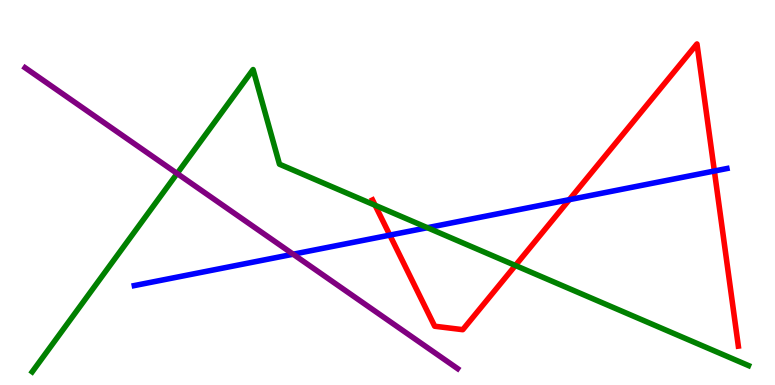[{'lines': ['blue', 'red'], 'intersections': [{'x': 5.03, 'y': 3.89}, {'x': 7.35, 'y': 4.81}, {'x': 9.22, 'y': 5.56}]}, {'lines': ['green', 'red'], 'intersections': [{'x': 4.84, 'y': 4.67}, {'x': 6.65, 'y': 3.1}]}, {'lines': ['purple', 'red'], 'intersections': []}, {'lines': ['blue', 'green'], 'intersections': [{'x': 5.51, 'y': 4.09}]}, {'lines': ['blue', 'purple'], 'intersections': [{'x': 3.78, 'y': 3.4}]}, {'lines': ['green', 'purple'], 'intersections': [{'x': 2.29, 'y': 5.49}]}]